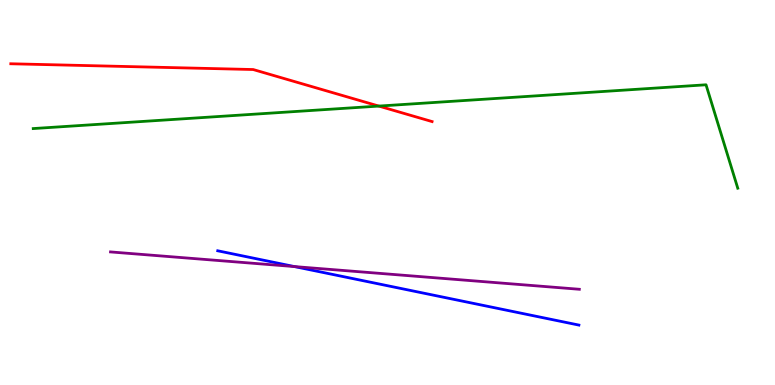[{'lines': ['blue', 'red'], 'intersections': []}, {'lines': ['green', 'red'], 'intersections': [{'x': 4.89, 'y': 7.24}]}, {'lines': ['purple', 'red'], 'intersections': []}, {'lines': ['blue', 'green'], 'intersections': []}, {'lines': ['blue', 'purple'], 'intersections': [{'x': 3.8, 'y': 3.08}]}, {'lines': ['green', 'purple'], 'intersections': []}]